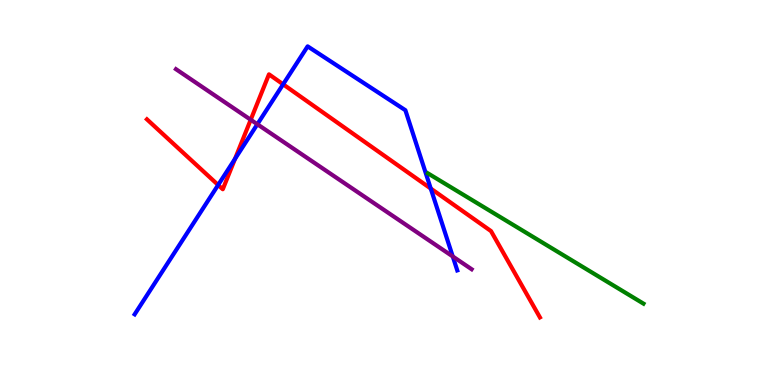[{'lines': ['blue', 'red'], 'intersections': [{'x': 2.81, 'y': 5.2}, {'x': 3.03, 'y': 5.87}, {'x': 3.65, 'y': 7.81}, {'x': 5.56, 'y': 5.1}]}, {'lines': ['green', 'red'], 'intersections': []}, {'lines': ['purple', 'red'], 'intersections': [{'x': 3.24, 'y': 6.89}]}, {'lines': ['blue', 'green'], 'intersections': []}, {'lines': ['blue', 'purple'], 'intersections': [{'x': 3.32, 'y': 6.77}, {'x': 5.84, 'y': 3.34}]}, {'lines': ['green', 'purple'], 'intersections': []}]